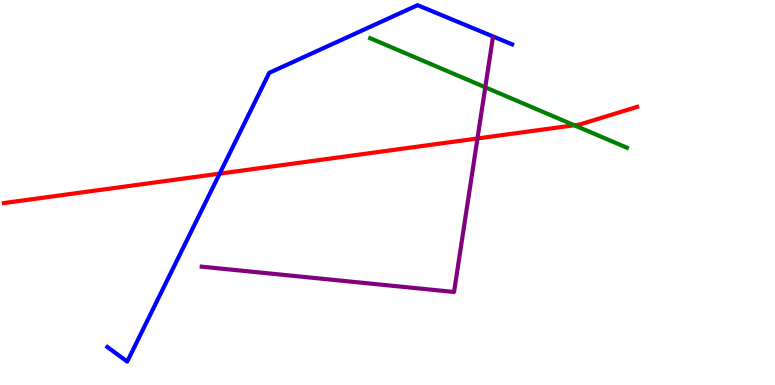[{'lines': ['blue', 'red'], 'intersections': [{'x': 2.83, 'y': 5.49}]}, {'lines': ['green', 'red'], 'intersections': [{'x': 7.41, 'y': 6.75}]}, {'lines': ['purple', 'red'], 'intersections': [{'x': 6.16, 'y': 6.4}]}, {'lines': ['blue', 'green'], 'intersections': []}, {'lines': ['blue', 'purple'], 'intersections': []}, {'lines': ['green', 'purple'], 'intersections': [{'x': 6.26, 'y': 7.73}]}]